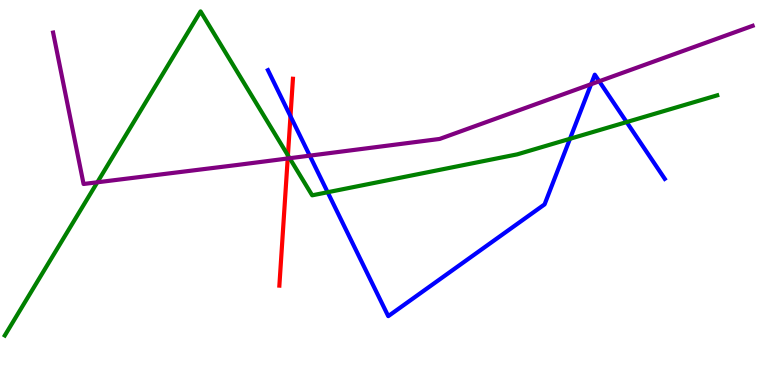[{'lines': ['blue', 'red'], 'intersections': [{'x': 3.75, 'y': 6.98}]}, {'lines': ['green', 'red'], 'intersections': [{'x': 3.72, 'y': 5.96}]}, {'lines': ['purple', 'red'], 'intersections': [{'x': 3.71, 'y': 5.88}]}, {'lines': ['blue', 'green'], 'intersections': [{'x': 4.23, 'y': 5.01}, {'x': 7.35, 'y': 6.39}, {'x': 8.09, 'y': 6.83}]}, {'lines': ['blue', 'purple'], 'intersections': [{'x': 4.0, 'y': 5.96}, {'x': 7.63, 'y': 7.81}, {'x': 7.73, 'y': 7.89}]}, {'lines': ['green', 'purple'], 'intersections': [{'x': 1.26, 'y': 5.27}, {'x': 3.74, 'y': 5.89}]}]